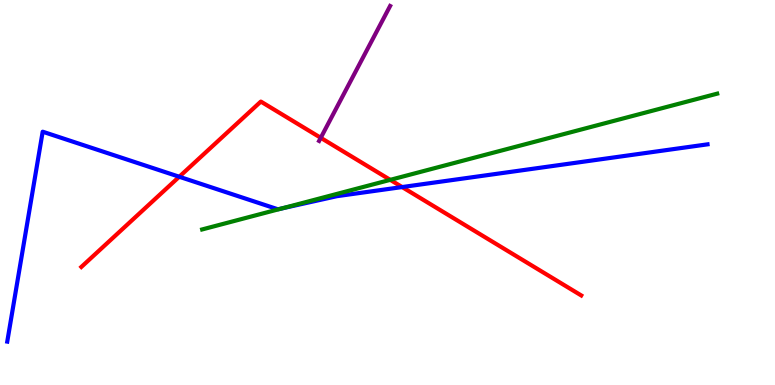[{'lines': ['blue', 'red'], 'intersections': [{'x': 2.31, 'y': 5.41}, {'x': 5.19, 'y': 5.14}]}, {'lines': ['green', 'red'], 'intersections': [{'x': 5.04, 'y': 5.33}]}, {'lines': ['purple', 'red'], 'intersections': [{'x': 4.14, 'y': 6.42}]}, {'lines': ['blue', 'green'], 'intersections': [{'x': 3.64, 'y': 4.59}]}, {'lines': ['blue', 'purple'], 'intersections': []}, {'lines': ['green', 'purple'], 'intersections': []}]